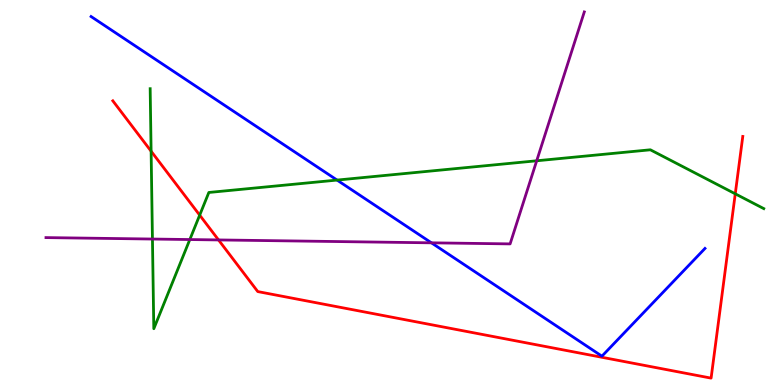[{'lines': ['blue', 'red'], 'intersections': []}, {'lines': ['green', 'red'], 'intersections': [{'x': 1.95, 'y': 6.07}, {'x': 2.58, 'y': 4.41}, {'x': 9.49, 'y': 4.97}]}, {'lines': ['purple', 'red'], 'intersections': [{'x': 2.82, 'y': 3.77}]}, {'lines': ['blue', 'green'], 'intersections': [{'x': 4.35, 'y': 5.32}]}, {'lines': ['blue', 'purple'], 'intersections': [{'x': 5.57, 'y': 3.69}]}, {'lines': ['green', 'purple'], 'intersections': [{'x': 1.97, 'y': 3.79}, {'x': 2.45, 'y': 3.78}, {'x': 6.93, 'y': 5.82}]}]